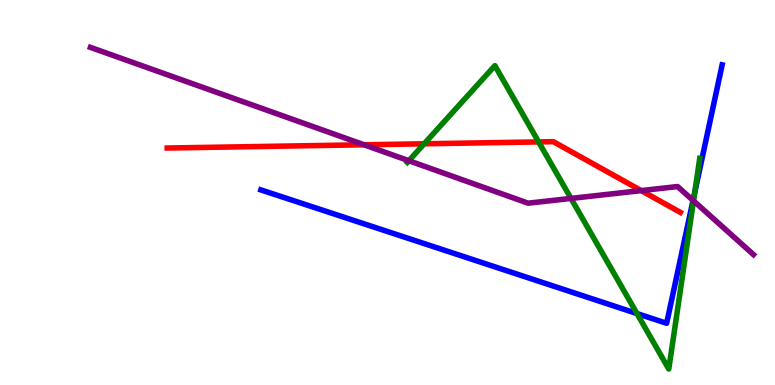[{'lines': ['blue', 'red'], 'intersections': []}, {'lines': ['green', 'red'], 'intersections': [{'x': 5.47, 'y': 6.26}, {'x': 6.95, 'y': 6.31}]}, {'lines': ['purple', 'red'], 'intersections': [{'x': 4.7, 'y': 6.24}, {'x': 8.27, 'y': 5.05}]}, {'lines': ['blue', 'green'], 'intersections': [{'x': 8.22, 'y': 1.86}, {'x': 8.96, 'y': 5.0}]}, {'lines': ['blue', 'purple'], 'intersections': [{'x': 8.94, 'y': 4.79}]}, {'lines': ['green', 'purple'], 'intersections': [{'x': 5.28, 'y': 5.83}, {'x': 7.37, 'y': 4.85}, {'x': 8.95, 'y': 4.78}]}]